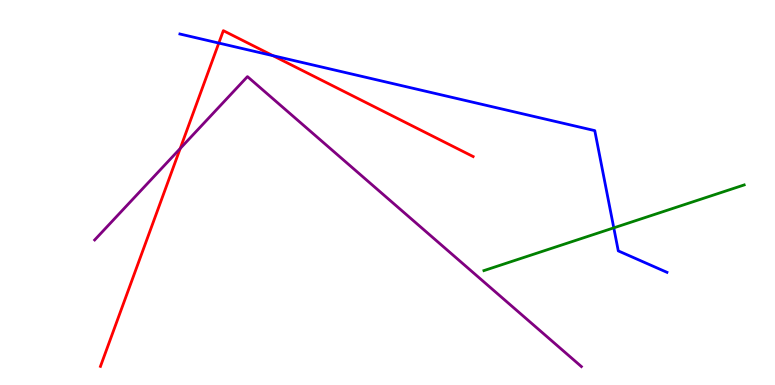[{'lines': ['blue', 'red'], 'intersections': [{'x': 2.82, 'y': 8.88}, {'x': 3.52, 'y': 8.55}]}, {'lines': ['green', 'red'], 'intersections': []}, {'lines': ['purple', 'red'], 'intersections': [{'x': 2.33, 'y': 6.14}]}, {'lines': ['blue', 'green'], 'intersections': [{'x': 7.92, 'y': 4.08}]}, {'lines': ['blue', 'purple'], 'intersections': []}, {'lines': ['green', 'purple'], 'intersections': []}]